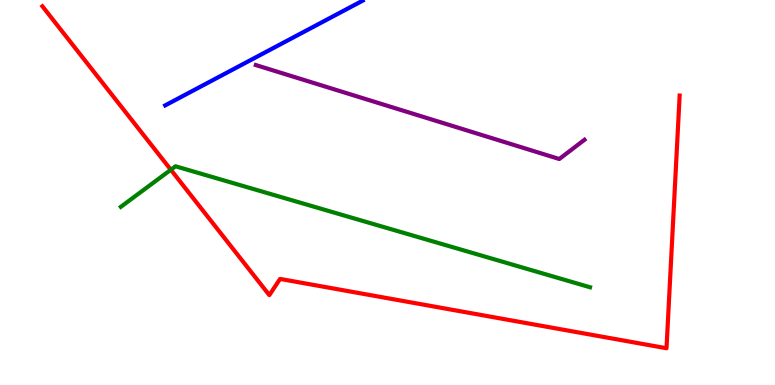[{'lines': ['blue', 'red'], 'intersections': []}, {'lines': ['green', 'red'], 'intersections': [{'x': 2.2, 'y': 5.59}]}, {'lines': ['purple', 'red'], 'intersections': []}, {'lines': ['blue', 'green'], 'intersections': []}, {'lines': ['blue', 'purple'], 'intersections': []}, {'lines': ['green', 'purple'], 'intersections': []}]